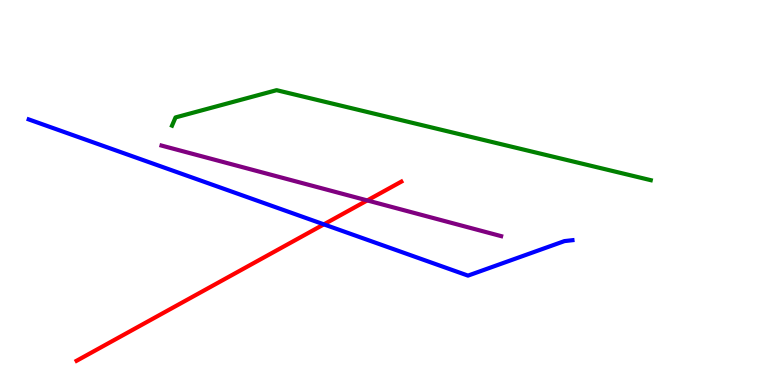[{'lines': ['blue', 'red'], 'intersections': [{'x': 4.18, 'y': 4.17}]}, {'lines': ['green', 'red'], 'intersections': []}, {'lines': ['purple', 'red'], 'intersections': [{'x': 4.74, 'y': 4.79}]}, {'lines': ['blue', 'green'], 'intersections': []}, {'lines': ['blue', 'purple'], 'intersections': []}, {'lines': ['green', 'purple'], 'intersections': []}]